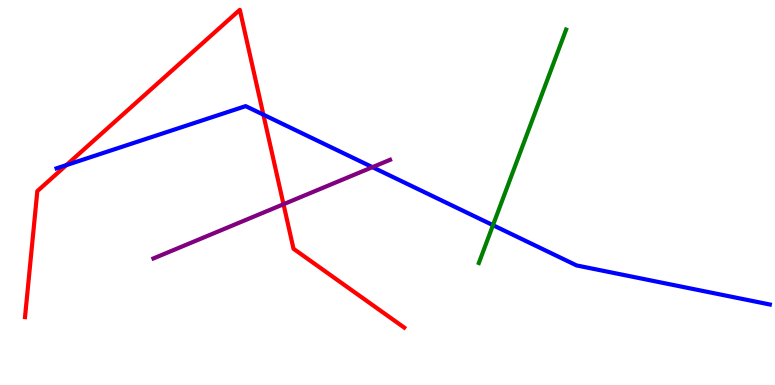[{'lines': ['blue', 'red'], 'intersections': [{'x': 0.857, 'y': 5.71}, {'x': 3.4, 'y': 7.02}]}, {'lines': ['green', 'red'], 'intersections': []}, {'lines': ['purple', 'red'], 'intersections': [{'x': 3.66, 'y': 4.7}]}, {'lines': ['blue', 'green'], 'intersections': [{'x': 6.36, 'y': 4.15}]}, {'lines': ['blue', 'purple'], 'intersections': [{'x': 4.81, 'y': 5.66}]}, {'lines': ['green', 'purple'], 'intersections': []}]